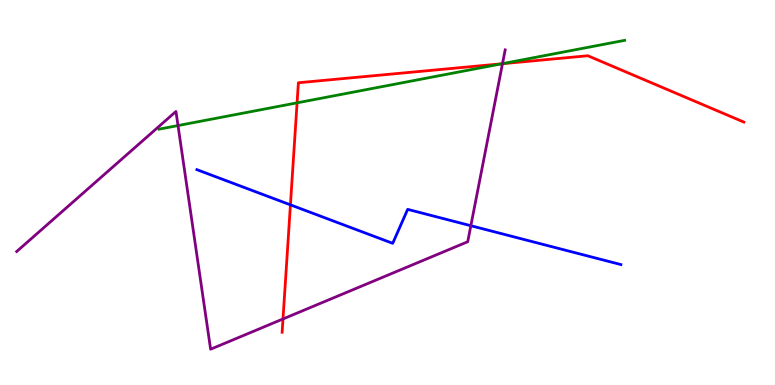[{'lines': ['blue', 'red'], 'intersections': [{'x': 3.75, 'y': 4.68}]}, {'lines': ['green', 'red'], 'intersections': [{'x': 3.83, 'y': 7.33}, {'x': 6.48, 'y': 8.34}]}, {'lines': ['purple', 'red'], 'intersections': [{'x': 3.65, 'y': 1.72}, {'x': 6.48, 'y': 8.35}]}, {'lines': ['blue', 'green'], 'intersections': []}, {'lines': ['blue', 'purple'], 'intersections': [{'x': 6.08, 'y': 4.14}]}, {'lines': ['green', 'purple'], 'intersections': [{'x': 2.3, 'y': 6.74}, {'x': 6.48, 'y': 8.35}]}]